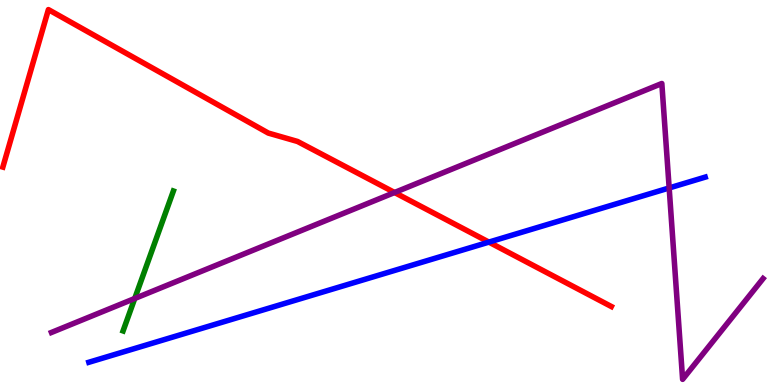[{'lines': ['blue', 'red'], 'intersections': [{'x': 6.31, 'y': 3.71}]}, {'lines': ['green', 'red'], 'intersections': []}, {'lines': ['purple', 'red'], 'intersections': [{'x': 5.09, 'y': 5.0}]}, {'lines': ['blue', 'green'], 'intersections': []}, {'lines': ['blue', 'purple'], 'intersections': [{'x': 8.63, 'y': 5.12}]}, {'lines': ['green', 'purple'], 'intersections': [{'x': 1.74, 'y': 2.25}]}]